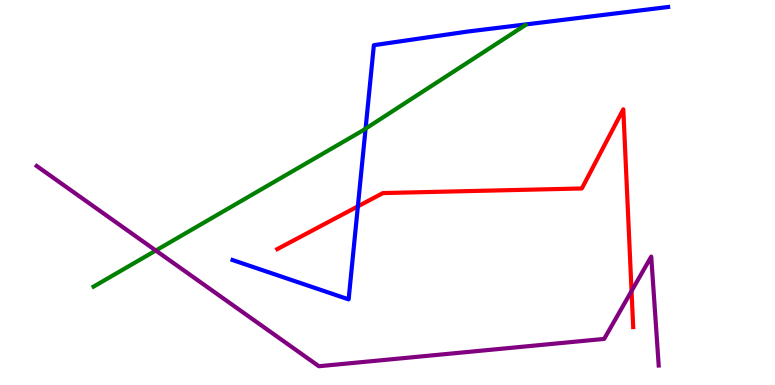[{'lines': ['blue', 'red'], 'intersections': [{'x': 4.62, 'y': 4.64}]}, {'lines': ['green', 'red'], 'intersections': []}, {'lines': ['purple', 'red'], 'intersections': [{'x': 8.15, 'y': 2.44}]}, {'lines': ['blue', 'green'], 'intersections': [{'x': 4.72, 'y': 6.66}]}, {'lines': ['blue', 'purple'], 'intersections': []}, {'lines': ['green', 'purple'], 'intersections': [{'x': 2.01, 'y': 3.49}]}]